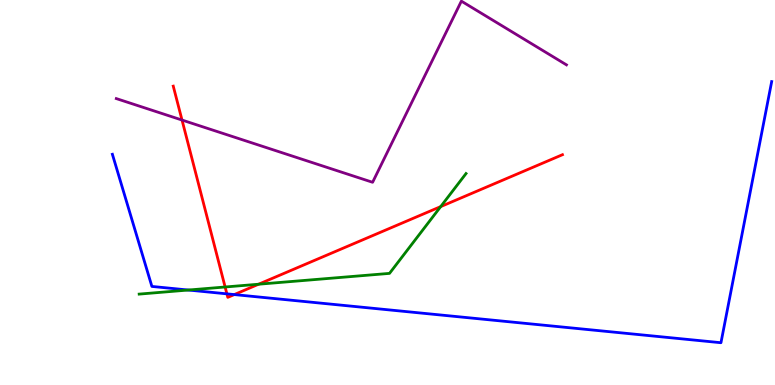[{'lines': ['blue', 'red'], 'intersections': [{'x': 2.93, 'y': 2.37}, {'x': 3.02, 'y': 2.35}]}, {'lines': ['green', 'red'], 'intersections': [{'x': 2.9, 'y': 2.55}, {'x': 3.34, 'y': 2.62}, {'x': 5.69, 'y': 4.63}]}, {'lines': ['purple', 'red'], 'intersections': [{'x': 2.35, 'y': 6.88}]}, {'lines': ['blue', 'green'], 'intersections': [{'x': 2.43, 'y': 2.47}]}, {'lines': ['blue', 'purple'], 'intersections': []}, {'lines': ['green', 'purple'], 'intersections': []}]